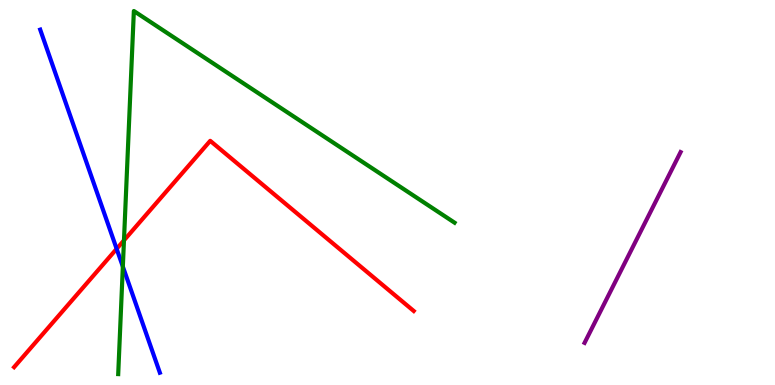[{'lines': ['blue', 'red'], 'intersections': [{'x': 1.51, 'y': 3.54}]}, {'lines': ['green', 'red'], 'intersections': [{'x': 1.6, 'y': 3.76}]}, {'lines': ['purple', 'red'], 'intersections': []}, {'lines': ['blue', 'green'], 'intersections': [{'x': 1.59, 'y': 3.08}]}, {'lines': ['blue', 'purple'], 'intersections': []}, {'lines': ['green', 'purple'], 'intersections': []}]